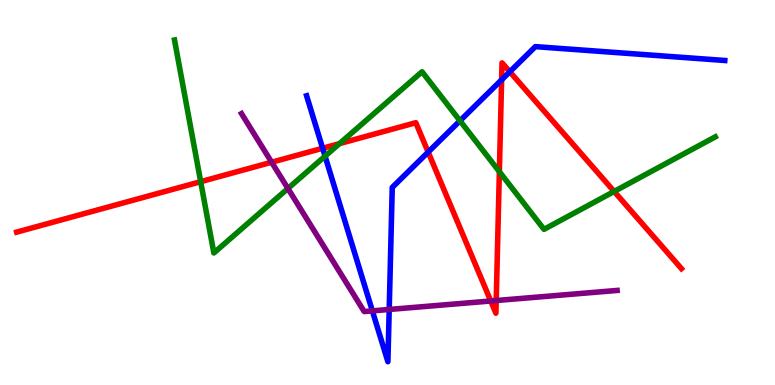[{'lines': ['blue', 'red'], 'intersections': [{'x': 4.16, 'y': 6.15}, {'x': 5.52, 'y': 6.05}, {'x': 6.47, 'y': 7.93}, {'x': 6.58, 'y': 8.14}]}, {'lines': ['green', 'red'], 'intersections': [{'x': 2.59, 'y': 5.28}, {'x': 4.38, 'y': 6.27}, {'x': 6.44, 'y': 5.54}, {'x': 7.92, 'y': 5.03}]}, {'lines': ['purple', 'red'], 'intersections': [{'x': 3.51, 'y': 5.79}, {'x': 6.33, 'y': 2.18}, {'x': 6.4, 'y': 2.19}]}, {'lines': ['blue', 'green'], 'intersections': [{'x': 4.19, 'y': 5.94}, {'x': 5.94, 'y': 6.86}]}, {'lines': ['blue', 'purple'], 'intersections': [{'x': 4.8, 'y': 1.93}, {'x': 5.02, 'y': 1.96}]}, {'lines': ['green', 'purple'], 'intersections': [{'x': 3.72, 'y': 5.1}]}]